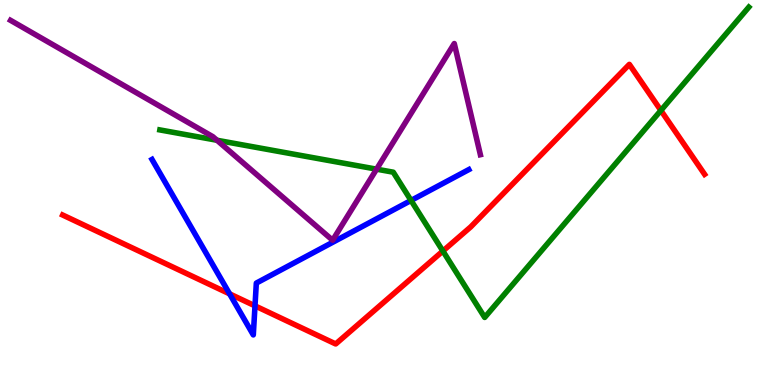[{'lines': ['blue', 'red'], 'intersections': [{'x': 2.96, 'y': 2.37}, {'x': 3.29, 'y': 2.06}]}, {'lines': ['green', 'red'], 'intersections': [{'x': 5.71, 'y': 3.48}, {'x': 8.53, 'y': 7.13}]}, {'lines': ['purple', 'red'], 'intersections': []}, {'lines': ['blue', 'green'], 'intersections': [{'x': 5.3, 'y': 4.79}]}, {'lines': ['blue', 'purple'], 'intersections': []}, {'lines': ['green', 'purple'], 'intersections': [{'x': 2.8, 'y': 6.36}, {'x': 4.86, 'y': 5.61}]}]